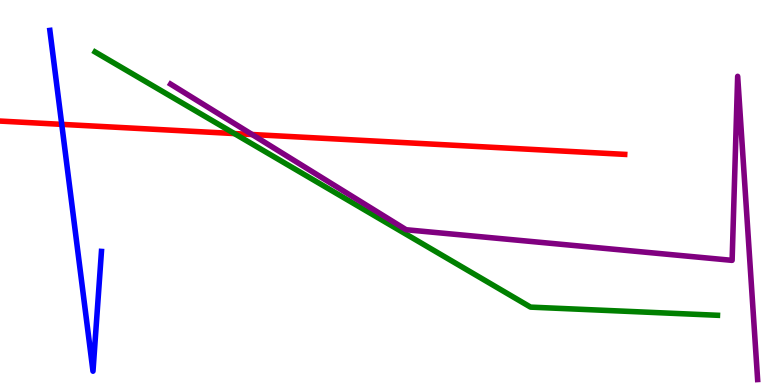[{'lines': ['blue', 'red'], 'intersections': [{'x': 0.797, 'y': 6.77}]}, {'lines': ['green', 'red'], 'intersections': [{'x': 3.02, 'y': 6.53}]}, {'lines': ['purple', 'red'], 'intersections': [{'x': 3.25, 'y': 6.51}]}, {'lines': ['blue', 'green'], 'intersections': []}, {'lines': ['blue', 'purple'], 'intersections': []}, {'lines': ['green', 'purple'], 'intersections': []}]